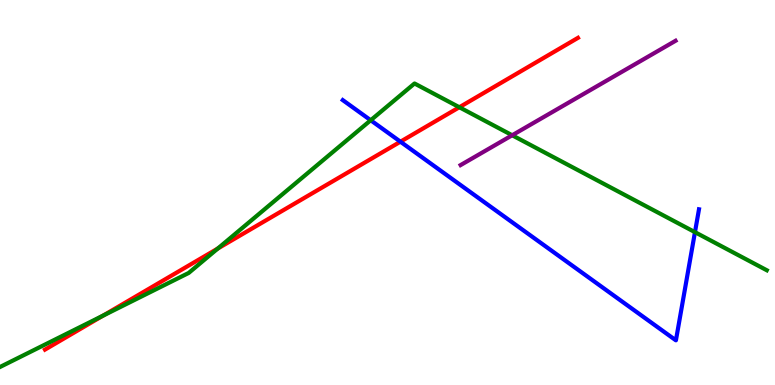[{'lines': ['blue', 'red'], 'intersections': [{'x': 5.17, 'y': 6.32}]}, {'lines': ['green', 'red'], 'intersections': [{'x': 1.33, 'y': 1.8}, {'x': 2.81, 'y': 3.54}, {'x': 5.93, 'y': 7.21}]}, {'lines': ['purple', 'red'], 'intersections': []}, {'lines': ['blue', 'green'], 'intersections': [{'x': 4.78, 'y': 6.88}, {'x': 8.97, 'y': 3.97}]}, {'lines': ['blue', 'purple'], 'intersections': []}, {'lines': ['green', 'purple'], 'intersections': [{'x': 6.61, 'y': 6.49}]}]